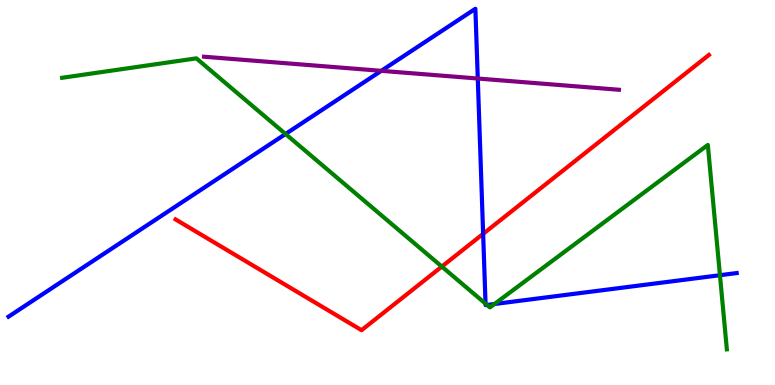[{'lines': ['blue', 'red'], 'intersections': [{'x': 6.23, 'y': 3.93}]}, {'lines': ['green', 'red'], 'intersections': [{'x': 5.7, 'y': 3.08}]}, {'lines': ['purple', 'red'], 'intersections': []}, {'lines': ['blue', 'green'], 'intersections': [{'x': 3.68, 'y': 6.52}, {'x': 6.27, 'y': 2.11}, {'x': 6.28, 'y': 2.08}, {'x': 6.38, 'y': 2.1}, {'x': 9.29, 'y': 2.85}]}, {'lines': ['blue', 'purple'], 'intersections': [{'x': 4.92, 'y': 8.16}, {'x': 6.16, 'y': 7.96}]}, {'lines': ['green', 'purple'], 'intersections': []}]